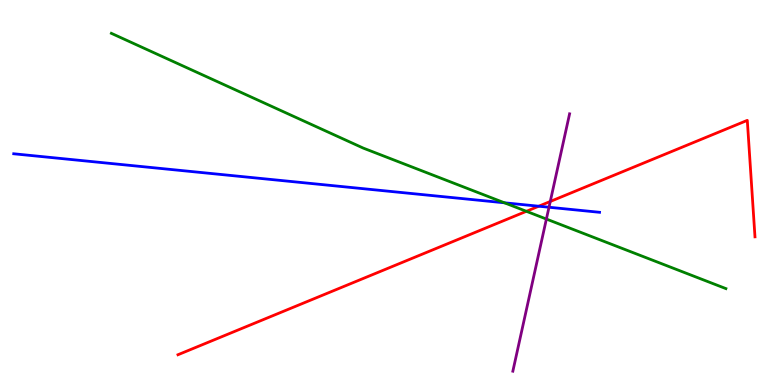[{'lines': ['blue', 'red'], 'intersections': [{'x': 6.95, 'y': 4.64}]}, {'lines': ['green', 'red'], 'intersections': [{'x': 6.79, 'y': 4.51}]}, {'lines': ['purple', 'red'], 'intersections': [{'x': 7.1, 'y': 4.77}]}, {'lines': ['blue', 'green'], 'intersections': [{'x': 6.51, 'y': 4.73}]}, {'lines': ['blue', 'purple'], 'intersections': [{'x': 7.08, 'y': 4.62}]}, {'lines': ['green', 'purple'], 'intersections': [{'x': 7.05, 'y': 4.31}]}]